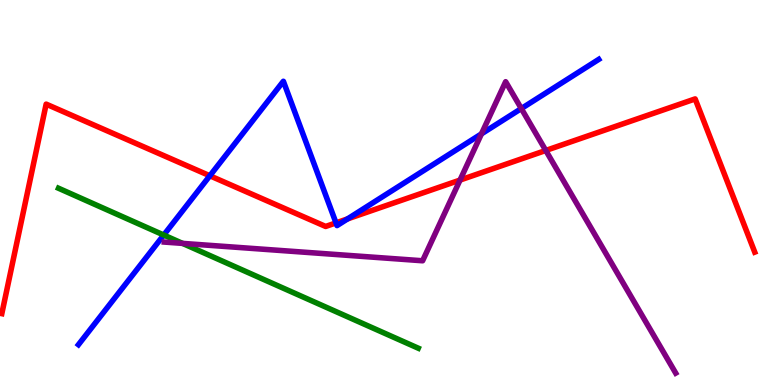[{'lines': ['blue', 'red'], 'intersections': [{'x': 2.71, 'y': 5.43}, {'x': 4.34, 'y': 4.21}, {'x': 4.48, 'y': 4.31}]}, {'lines': ['green', 'red'], 'intersections': []}, {'lines': ['purple', 'red'], 'intersections': [{'x': 5.94, 'y': 5.32}, {'x': 7.04, 'y': 6.09}]}, {'lines': ['blue', 'green'], 'intersections': [{'x': 2.11, 'y': 3.9}]}, {'lines': ['blue', 'purple'], 'intersections': [{'x': 6.21, 'y': 6.52}, {'x': 6.73, 'y': 7.18}]}, {'lines': ['green', 'purple'], 'intersections': [{'x': 2.36, 'y': 3.68}]}]